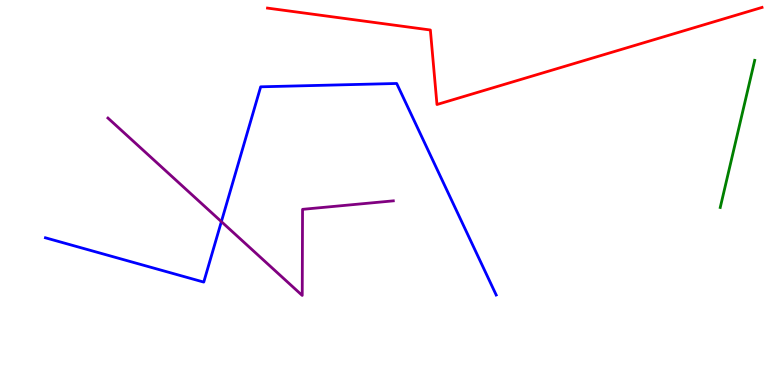[{'lines': ['blue', 'red'], 'intersections': []}, {'lines': ['green', 'red'], 'intersections': []}, {'lines': ['purple', 'red'], 'intersections': []}, {'lines': ['blue', 'green'], 'intersections': []}, {'lines': ['blue', 'purple'], 'intersections': [{'x': 2.86, 'y': 4.24}]}, {'lines': ['green', 'purple'], 'intersections': []}]